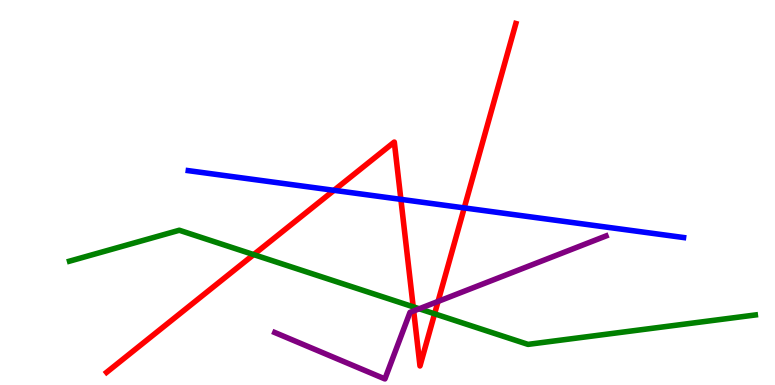[{'lines': ['blue', 'red'], 'intersections': [{'x': 4.31, 'y': 5.06}, {'x': 5.17, 'y': 4.82}, {'x': 5.99, 'y': 4.6}]}, {'lines': ['green', 'red'], 'intersections': [{'x': 3.27, 'y': 3.39}, {'x': 5.33, 'y': 2.03}, {'x': 5.61, 'y': 1.85}]}, {'lines': ['purple', 'red'], 'intersections': [{'x': 5.34, 'y': 1.92}, {'x': 5.65, 'y': 2.17}]}, {'lines': ['blue', 'green'], 'intersections': []}, {'lines': ['blue', 'purple'], 'intersections': []}, {'lines': ['green', 'purple'], 'intersections': [{'x': 5.41, 'y': 1.98}]}]